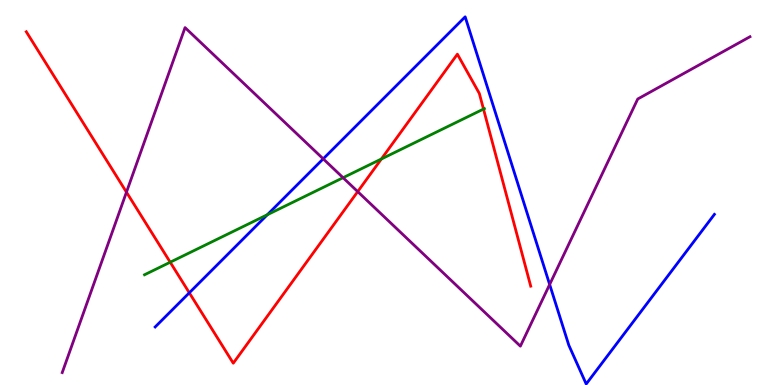[{'lines': ['blue', 'red'], 'intersections': [{'x': 2.44, 'y': 2.39}]}, {'lines': ['green', 'red'], 'intersections': [{'x': 2.2, 'y': 3.19}, {'x': 4.92, 'y': 5.87}, {'x': 6.24, 'y': 7.17}]}, {'lines': ['purple', 'red'], 'intersections': [{'x': 1.63, 'y': 5.01}, {'x': 4.62, 'y': 5.02}]}, {'lines': ['blue', 'green'], 'intersections': [{'x': 3.45, 'y': 4.42}]}, {'lines': ['blue', 'purple'], 'intersections': [{'x': 4.17, 'y': 5.87}, {'x': 7.09, 'y': 2.61}]}, {'lines': ['green', 'purple'], 'intersections': [{'x': 4.43, 'y': 5.38}]}]